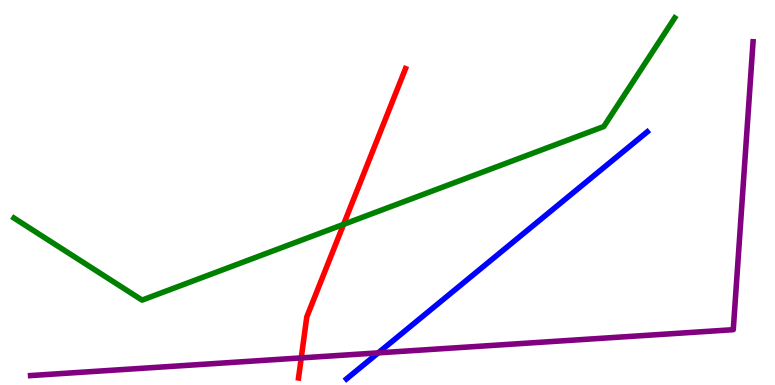[{'lines': ['blue', 'red'], 'intersections': []}, {'lines': ['green', 'red'], 'intersections': [{'x': 4.43, 'y': 4.17}]}, {'lines': ['purple', 'red'], 'intersections': [{'x': 3.89, 'y': 0.704}]}, {'lines': ['blue', 'green'], 'intersections': []}, {'lines': ['blue', 'purple'], 'intersections': [{'x': 4.88, 'y': 0.835}]}, {'lines': ['green', 'purple'], 'intersections': []}]